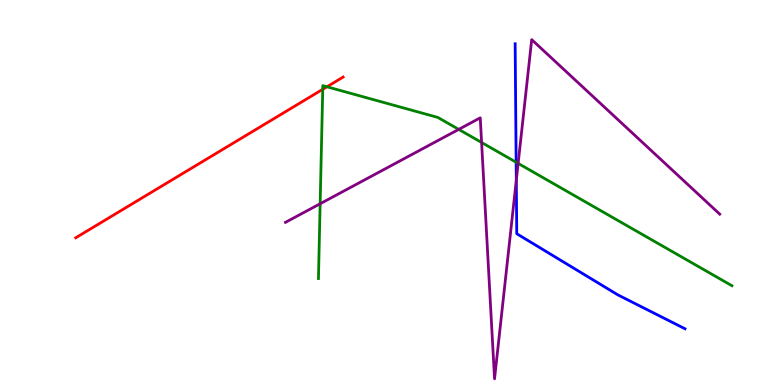[{'lines': ['blue', 'red'], 'intersections': []}, {'lines': ['green', 'red'], 'intersections': [{'x': 4.16, 'y': 7.68}, {'x': 4.22, 'y': 7.75}]}, {'lines': ['purple', 'red'], 'intersections': []}, {'lines': ['blue', 'green'], 'intersections': [{'x': 6.66, 'y': 5.79}]}, {'lines': ['blue', 'purple'], 'intersections': [{'x': 6.66, 'y': 5.32}]}, {'lines': ['green', 'purple'], 'intersections': [{'x': 4.13, 'y': 4.71}, {'x': 5.92, 'y': 6.64}, {'x': 6.21, 'y': 6.3}, {'x': 6.69, 'y': 5.76}]}]